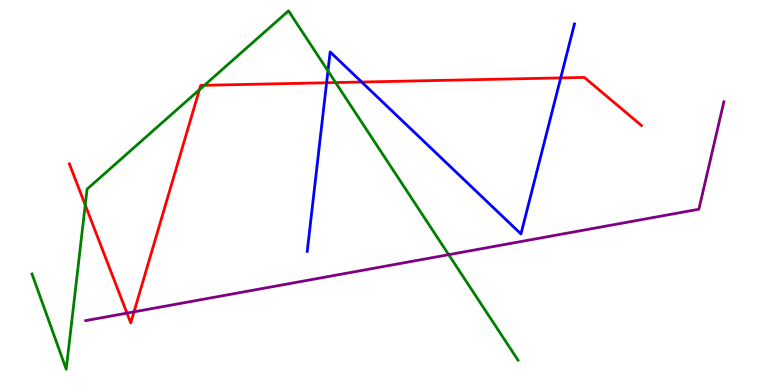[{'lines': ['blue', 'red'], 'intersections': [{'x': 4.21, 'y': 7.85}, {'x': 4.67, 'y': 7.87}, {'x': 7.23, 'y': 7.98}]}, {'lines': ['green', 'red'], 'intersections': [{'x': 1.1, 'y': 4.68}, {'x': 2.57, 'y': 7.67}, {'x': 2.64, 'y': 7.78}, {'x': 4.33, 'y': 7.86}]}, {'lines': ['purple', 'red'], 'intersections': [{'x': 1.64, 'y': 1.87}, {'x': 1.73, 'y': 1.9}]}, {'lines': ['blue', 'green'], 'intersections': [{'x': 4.23, 'y': 8.16}]}, {'lines': ['blue', 'purple'], 'intersections': []}, {'lines': ['green', 'purple'], 'intersections': [{'x': 5.79, 'y': 3.39}]}]